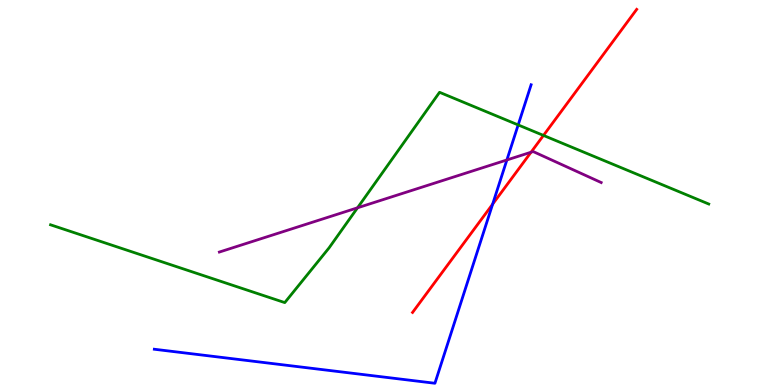[{'lines': ['blue', 'red'], 'intersections': [{'x': 6.36, 'y': 4.7}]}, {'lines': ['green', 'red'], 'intersections': [{'x': 7.01, 'y': 6.48}]}, {'lines': ['purple', 'red'], 'intersections': [{'x': 6.85, 'y': 6.05}]}, {'lines': ['blue', 'green'], 'intersections': [{'x': 6.69, 'y': 6.76}]}, {'lines': ['blue', 'purple'], 'intersections': [{'x': 6.54, 'y': 5.85}]}, {'lines': ['green', 'purple'], 'intersections': [{'x': 4.61, 'y': 4.6}]}]